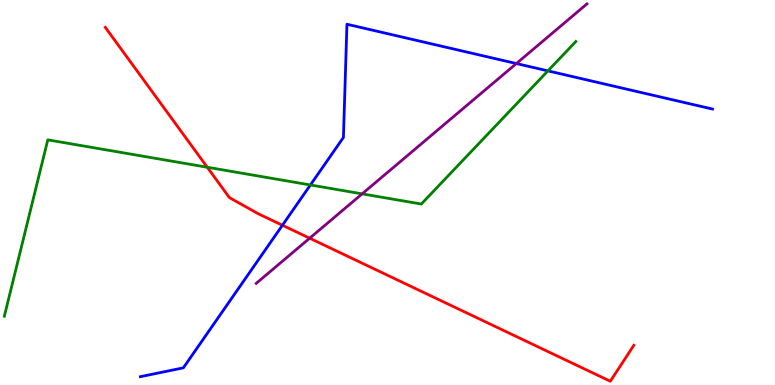[{'lines': ['blue', 'red'], 'intersections': [{'x': 3.64, 'y': 4.15}]}, {'lines': ['green', 'red'], 'intersections': [{'x': 2.67, 'y': 5.66}]}, {'lines': ['purple', 'red'], 'intersections': [{'x': 4.0, 'y': 3.81}]}, {'lines': ['blue', 'green'], 'intersections': [{'x': 4.01, 'y': 5.2}, {'x': 7.07, 'y': 8.16}]}, {'lines': ['blue', 'purple'], 'intersections': [{'x': 6.66, 'y': 8.35}]}, {'lines': ['green', 'purple'], 'intersections': [{'x': 4.67, 'y': 4.96}]}]